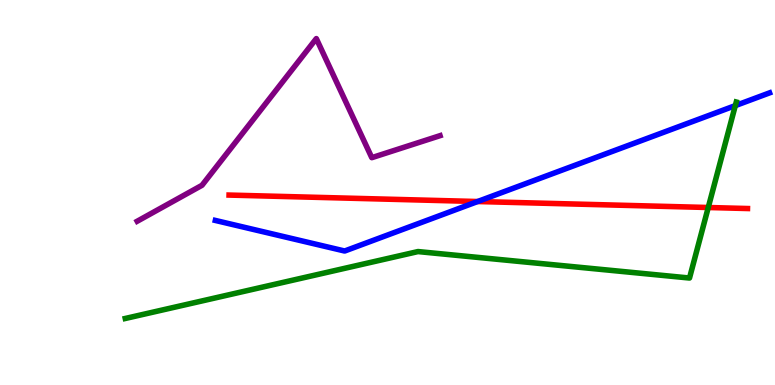[{'lines': ['blue', 'red'], 'intersections': [{'x': 6.16, 'y': 4.77}]}, {'lines': ['green', 'red'], 'intersections': [{'x': 9.14, 'y': 4.61}]}, {'lines': ['purple', 'red'], 'intersections': []}, {'lines': ['blue', 'green'], 'intersections': [{'x': 9.49, 'y': 7.26}]}, {'lines': ['blue', 'purple'], 'intersections': []}, {'lines': ['green', 'purple'], 'intersections': []}]